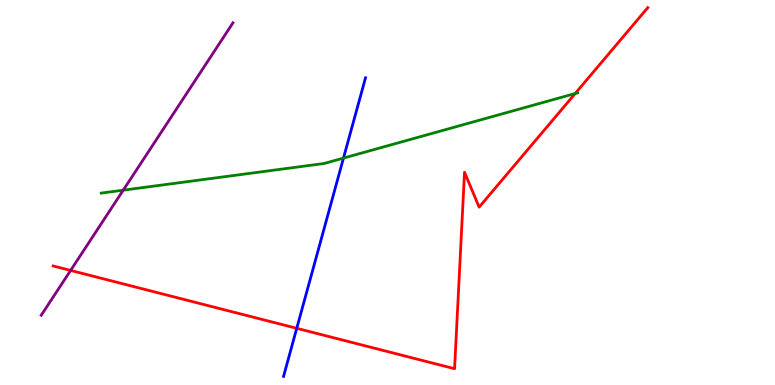[{'lines': ['blue', 'red'], 'intersections': [{'x': 3.83, 'y': 1.47}]}, {'lines': ['green', 'red'], 'intersections': [{'x': 7.42, 'y': 7.57}]}, {'lines': ['purple', 'red'], 'intersections': [{'x': 0.911, 'y': 2.98}]}, {'lines': ['blue', 'green'], 'intersections': [{'x': 4.43, 'y': 5.89}]}, {'lines': ['blue', 'purple'], 'intersections': []}, {'lines': ['green', 'purple'], 'intersections': [{'x': 1.59, 'y': 5.06}]}]